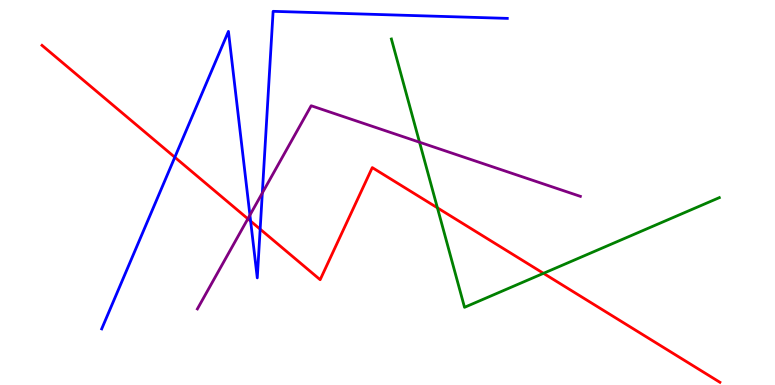[{'lines': ['blue', 'red'], 'intersections': [{'x': 2.26, 'y': 5.92}, {'x': 3.23, 'y': 4.26}, {'x': 3.36, 'y': 4.05}]}, {'lines': ['green', 'red'], 'intersections': [{'x': 5.64, 'y': 4.6}, {'x': 7.01, 'y': 2.9}]}, {'lines': ['purple', 'red'], 'intersections': [{'x': 3.2, 'y': 4.32}]}, {'lines': ['blue', 'green'], 'intersections': []}, {'lines': ['blue', 'purple'], 'intersections': [{'x': 3.22, 'y': 4.41}, {'x': 3.38, 'y': 4.99}]}, {'lines': ['green', 'purple'], 'intersections': [{'x': 5.41, 'y': 6.31}]}]